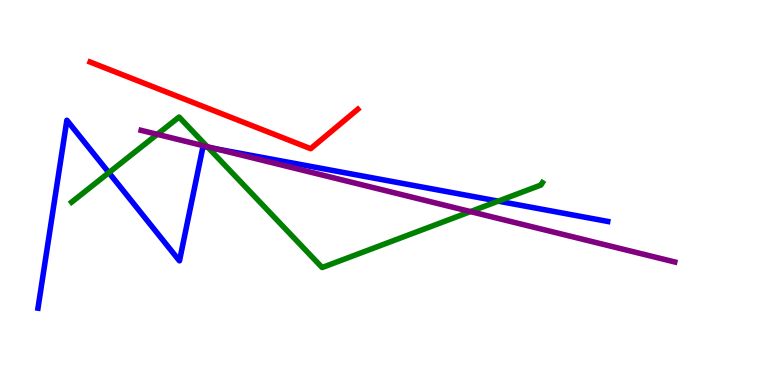[{'lines': ['blue', 'red'], 'intersections': []}, {'lines': ['green', 'red'], 'intersections': []}, {'lines': ['purple', 'red'], 'intersections': []}, {'lines': ['blue', 'green'], 'intersections': [{'x': 1.4, 'y': 5.52}, {'x': 2.68, 'y': 6.17}, {'x': 6.43, 'y': 4.78}]}, {'lines': ['blue', 'purple'], 'intersections': [{'x': 2.8, 'y': 6.13}]}, {'lines': ['green', 'purple'], 'intersections': [{'x': 2.03, 'y': 6.51}, {'x': 2.67, 'y': 6.19}, {'x': 6.07, 'y': 4.5}]}]